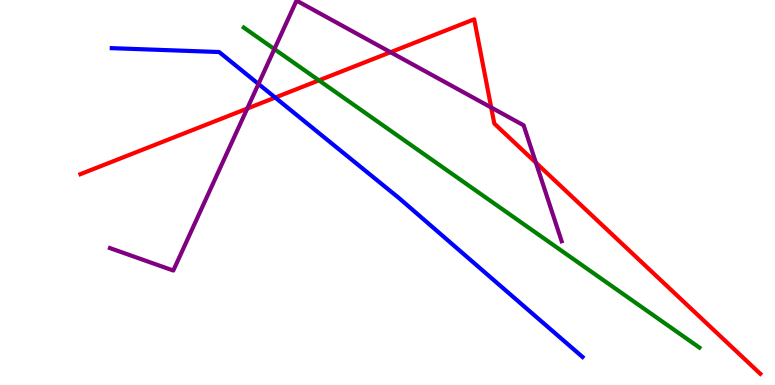[{'lines': ['blue', 'red'], 'intersections': [{'x': 3.55, 'y': 7.47}]}, {'lines': ['green', 'red'], 'intersections': [{'x': 4.12, 'y': 7.91}]}, {'lines': ['purple', 'red'], 'intersections': [{'x': 3.19, 'y': 7.18}, {'x': 5.04, 'y': 8.64}, {'x': 6.34, 'y': 7.21}, {'x': 6.91, 'y': 5.77}]}, {'lines': ['blue', 'green'], 'intersections': []}, {'lines': ['blue', 'purple'], 'intersections': [{'x': 3.34, 'y': 7.82}]}, {'lines': ['green', 'purple'], 'intersections': [{'x': 3.54, 'y': 8.72}]}]